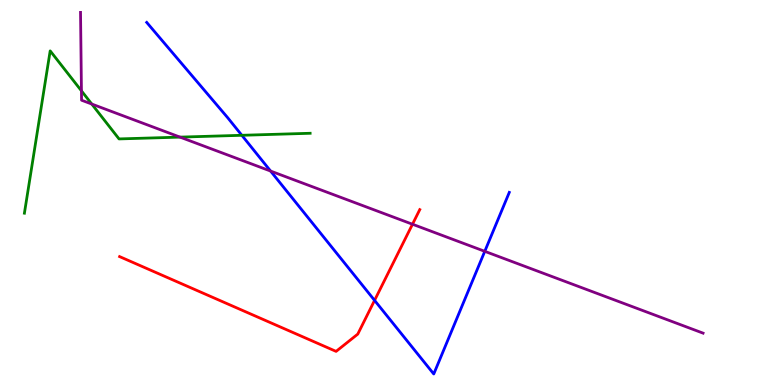[{'lines': ['blue', 'red'], 'intersections': [{'x': 4.83, 'y': 2.2}]}, {'lines': ['green', 'red'], 'intersections': []}, {'lines': ['purple', 'red'], 'intersections': [{'x': 5.32, 'y': 4.18}]}, {'lines': ['blue', 'green'], 'intersections': [{'x': 3.12, 'y': 6.49}]}, {'lines': ['blue', 'purple'], 'intersections': [{'x': 3.49, 'y': 5.56}, {'x': 6.26, 'y': 3.47}]}, {'lines': ['green', 'purple'], 'intersections': [{'x': 1.05, 'y': 7.64}, {'x': 1.18, 'y': 7.3}, {'x': 2.32, 'y': 6.44}]}]